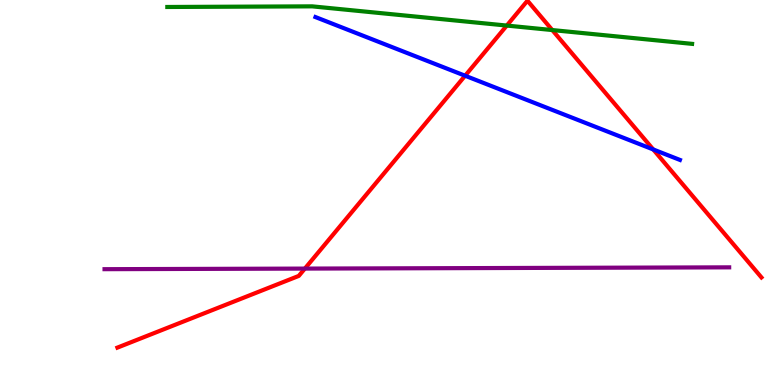[{'lines': ['blue', 'red'], 'intersections': [{'x': 6.0, 'y': 8.03}, {'x': 8.43, 'y': 6.12}]}, {'lines': ['green', 'red'], 'intersections': [{'x': 6.54, 'y': 9.34}, {'x': 7.13, 'y': 9.22}]}, {'lines': ['purple', 'red'], 'intersections': [{'x': 3.93, 'y': 3.02}]}, {'lines': ['blue', 'green'], 'intersections': []}, {'lines': ['blue', 'purple'], 'intersections': []}, {'lines': ['green', 'purple'], 'intersections': []}]